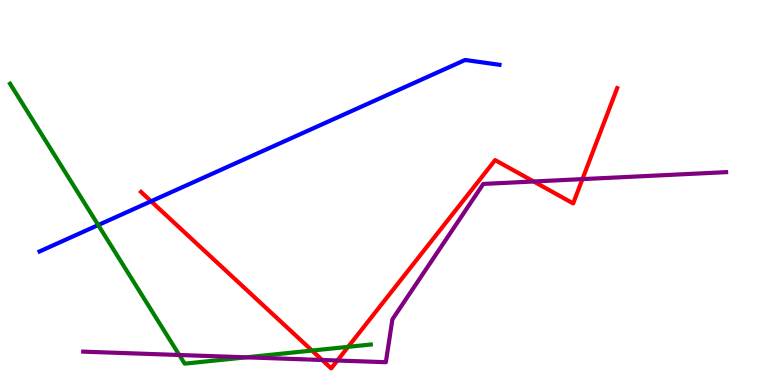[{'lines': ['blue', 'red'], 'intersections': [{'x': 1.95, 'y': 4.77}]}, {'lines': ['green', 'red'], 'intersections': [{'x': 4.03, 'y': 0.894}, {'x': 4.49, 'y': 0.991}]}, {'lines': ['purple', 'red'], 'intersections': [{'x': 4.16, 'y': 0.65}, {'x': 4.35, 'y': 0.636}, {'x': 6.89, 'y': 5.29}, {'x': 7.52, 'y': 5.35}]}, {'lines': ['blue', 'green'], 'intersections': [{'x': 1.27, 'y': 4.15}]}, {'lines': ['blue', 'purple'], 'intersections': []}, {'lines': ['green', 'purple'], 'intersections': [{'x': 2.31, 'y': 0.779}, {'x': 3.18, 'y': 0.719}]}]